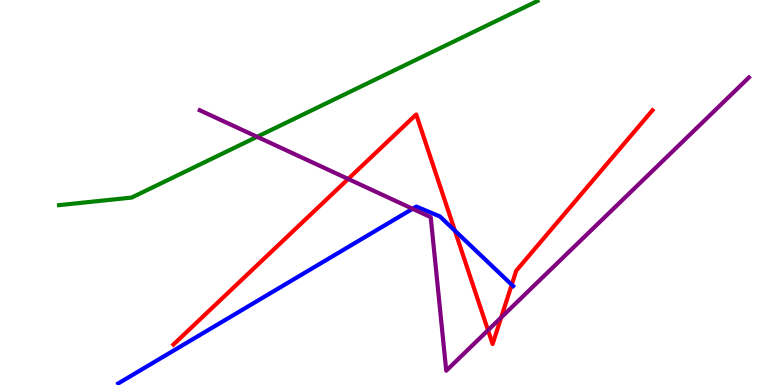[{'lines': ['blue', 'red'], 'intersections': [{'x': 5.87, 'y': 4.01}, {'x': 6.6, 'y': 2.6}]}, {'lines': ['green', 'red'], 'intersections': []}, {'lines': ['purple', 'red'], 'intersections': [{'x': 4.49, 'y': 5.35}, {'x': 6.3, 'y': 1.42}, {'x': 6.47, 'y': 1.75}]}, {'lines': ['blue', 'green'], 'intersections': []}, {'lines': ['blue', 'purple'], 'intersections': [{'x': 5.32, 'y': 4.58}]}, {'lines': ['green', 'purple'], 'intersections': [{'x': 3.32, 'y': 6.45}]}]